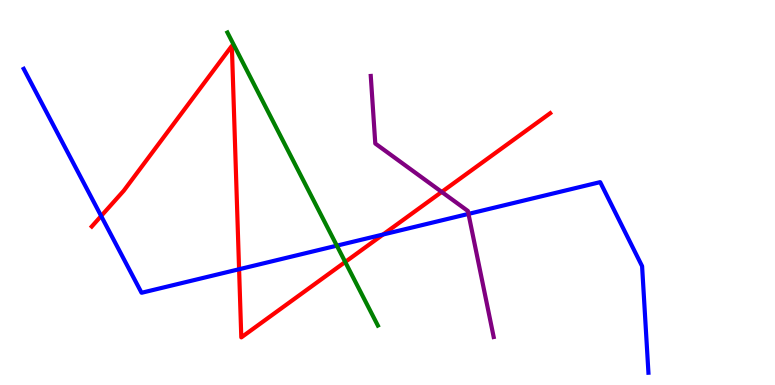[{'lines': ['blue', 'red'], 'intersections': [{'x': 1.31, 'y': 4.39}, {'x': 3.08, 'y': 3.01}, {'x': 4.94, 'y': 3.91}]}, {'lines': ['green', 'red'], 'intersections': [{'x': 4.45, 'y': 3.2}]}, {'lines': ['purple', 'red'], 'intersections': [{'x': 5.7, 'y': 5.01}]}, {'lines': ['blue', 'green'], 'intersections': [{'x': 4.35, 'y': 3.62}]}, {'lines': ['blue', 'purple'], 'intersections': [{'x': 6.04, 'y': 4.44}]}, {'lines': ['green', 'purple'], 'intersections': []}]